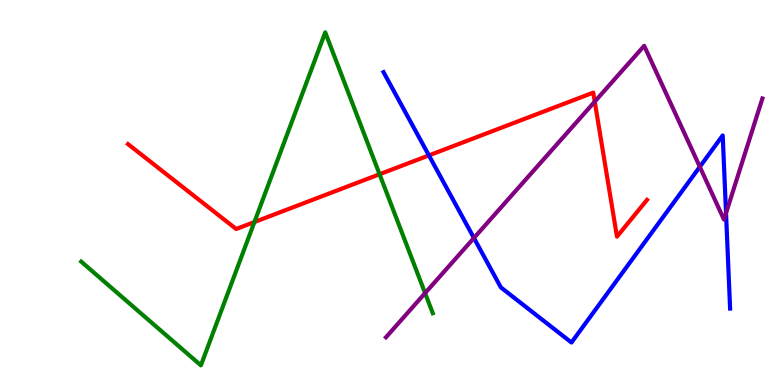[{'lines': ['blue', 'red'], 'intersections': [{'x': 5.53, 'y': 5.96}]}, {'lines': ['green', 'red'], 'intersections': [{'x': 3.28, 'y': 4.23}, {'x': 4.9, 'y': 5.47}]}, {'lines': ['purple', 'red'], 'intersections': [{'x': 7.67, 'y': 7.36}]}, {'lines': ['blue', 'green'], 'intersections': []}, {'lines': ['blue', 'purple'], 'intersections': [{'x': 6.12, 'y': 3.82}, {'x': 9.03, 'y': 5.67}, {'x': 9.37, 'y': 4.46}]}, {'lines': ['green', 'purple'], 'intersections': [{'x': 5.49, 'y': 2.39}]}]